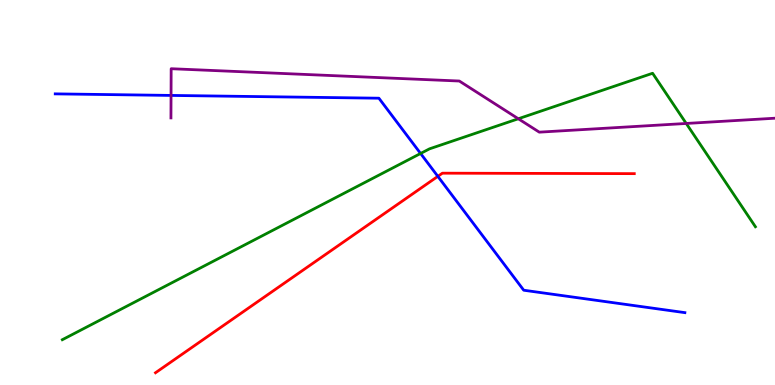[{'lines': ['blue', 'red'], 'intersections': [{'x': 5.65, 'y': 5.42}]}, {'lines': ['green', 'red'], 'intersections': []}, {'lines': ['purple', 'red'], 'intersections': []}, {'lines': ['blue', 'green'], 'intersections': [{'x': 5.43, 'y': 6.01}]}, {'lines': ['blue', 'purple'], 'intersections': [{'x': 2.21, 'y': 7.52}]}, {'lines': ['green', 'purple'], 'intersections': [{'x': 6.69, 'y': 6.92}, {'x': 8.85, 'y': 6.79}]}]